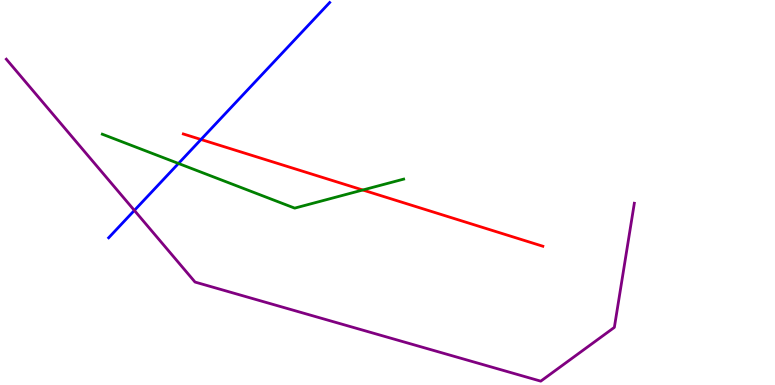[{'lines': ['blue', 'red'], 'intersections': [{'x': 2.59, 'y': 6.38}]}, {'lines': ['green', 'red'], 'intersections': [{'x': 4.68, 'y': 5.06}]}, {'lines': ['purple', 'red'], 'intersections': []}, {'lines': ['blue', 'green'], 'intersections': [{'x': 2.3, 'y': 5.75}]}, {'lines': ['blue', 'purple'], 'intersections': [{'x': 1.73, 'y': 4.53}]}, {'lines': ['green', 'purple'], 'intersections': []}]